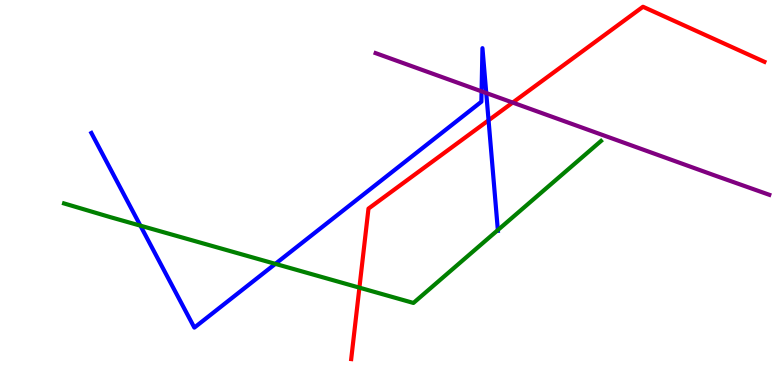[{'lines': ['blue', 'red'], 'intersections': [{'x': 6.3, 'y': 6.87}]}, {'lines': ['green', 'red'], 'intersections': [{'x': 4.64, 'y': 2.53}]}, {'lines': ['purple', 'red'], 'intersections': [{'x': 6.62, 'y': 7.34}]}, {'lines': ['blue', 'green'], 'intersections': [{'x': 1.81, 'y': 4.14}, {'x': 3.55, 'y': 3.15}, {'x': 6.42, 'y': 4.02}]}, {'lines': ['blue', 'purple'], 'intersections': [{'x': 6.21, 'y': 7.63}, {'x': 6.27, 'y': 7.58}]}, {'lines': ['green', 'purple'], 'intersections': []}]